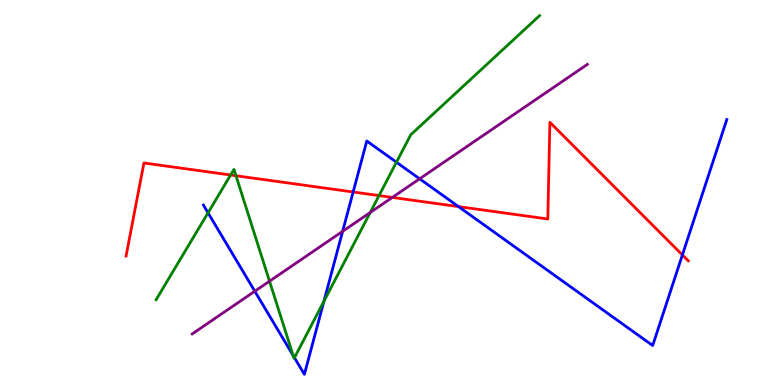[{'lines': ['blue', 'red'], 'intersections': [{'x': 4.56, 'y': 5.01}, {'x': 5.92, 'y': 4.63}, {'x': 8.81, 'y': 3.38}]}, {'lines': ['green', 'red'], 'intersections': [{'x': 2.98, 'y': 5.45}, {'x': 3.04, 'y': 5.44}, {'x': 4.89, 'y': 4.92}]}, {'lines': ['purple', 'red'], 'intersections': [{'x': 5.06, 'y': 4.87}]}, {'lines': ['blue', 'green'], 'intersections': [{'x': 2.68, 'y': 4.47}, {'x': 3.78, 'y': 0.765}, {'x': 3.8, 'y': 0.708}, {'x': 4.18, 'y': 2.18}, {'x': 5.12, 'y': 5.79}]}, {'lines': ['blue', 'purple'], 'intersections': [{'x': 3.29, 'y': 2.44}, {'x': 4.42, 'y': 3.99}, {'x': 5.41, 'y': 5.36}]}, {'lines': ['green', 'purple'], 'intersections': [{'x': 3.48, 'y': 2.7}, {'x': 4.78, 'y': 4.48}]}]